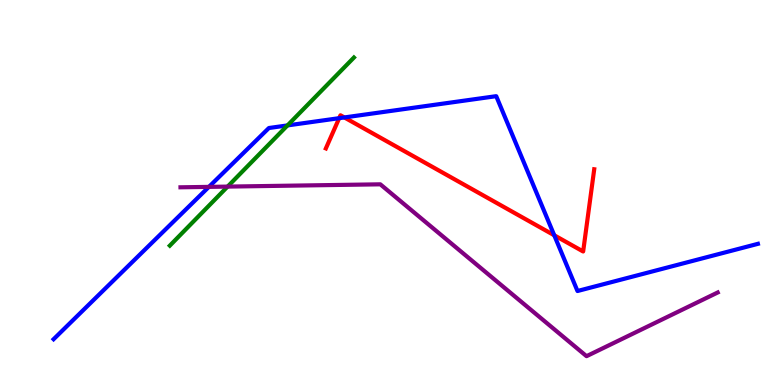[{'lines': ['blue', 'red'], 'intersections': [{'x': 4.38, 'y': 6.93}, {'x': 4.44, 'y': 6.95}, {'x': 7.15, 'y': 3.89}]}, {'lines': ['green', 'red'], 'intersections': []}, {'lines': ['purple', 'red'], 'intersections': []}, {'lines': ['blue', 'green'], 'intersections': [{'x': 3.71, 'y': 6.74}]}, {'lines': ['blue', 'purple'], 'intersections': [{'x': 2.7, 'y': 5.15}]}, {'lines': ['green', 'purple'], 'intersections': [{'x': 2.94, 'y': 5.15}]}]